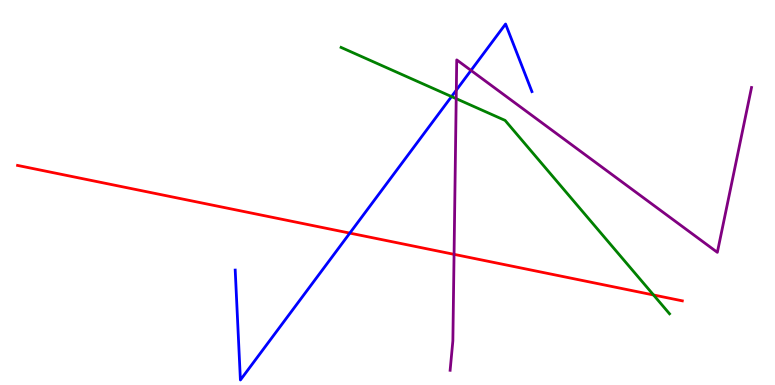[{'lines': ['blue', 'red'], 'intersections': [{'x': 4.51, 'y': 3.95}]}, {'lines': ['green', 'red'], 'intersections': [{'x': 8.43, 'y': 2.34}]}, {'lines': ['purple', 'red'], 'intersections': [{'x': 5.86, 'y': 3.39}]}, {'lines': ['blue', 'green'], 'intersections': [{'x': 5.83, 'y': 7.49}]}, {'lines': ['blue', 'purple'], 'intersections': [{'x': 5.89, 'y': 7.66}, {'x': 6.08, 'y': 8.17}]}, {'lines': ['green', 'purple'], 'intersections': [{'x': 5.89, 'y': 7.44}]}]